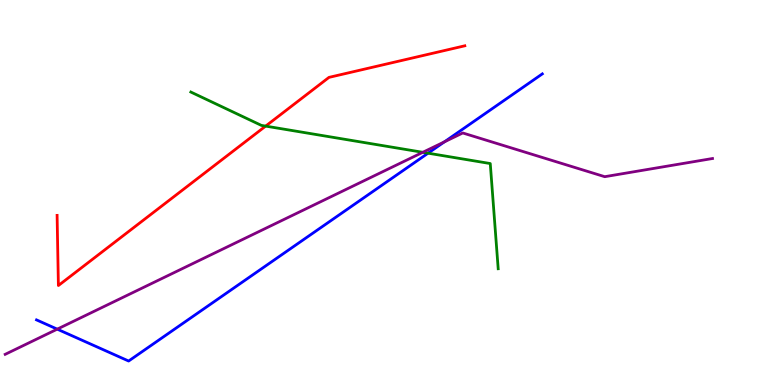[{'lines': ['blue', 'red'], 'intersections': []}, {'lines': ['green', 'red'], 'intersections': [{'x': 3.43, 'y': 6.72}]}, {'lines': ['purple', 'red'], 'intersections': []}, {'lines': ['blue', 'green'], 'intersections': [{'x': 5.52, 'y': 6.02}]}, {'lines': ['blue', 'purple'], 'intersections': [{'x': 0.739, 'y': 1.45}, {'x': 5.73, 'y': 6.32}]}, {'lines': ['green', 'purple'], 'intersections': [{'x': 5.46, 'y': 6.04}]}]